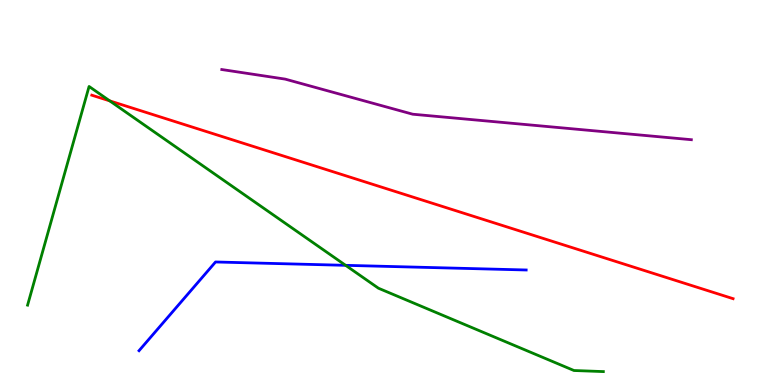[{'lines': ['blue', 'red'], 'intersections': []}, {'lines': ['green', 'red'], 'intersections': [{'x': 1.42, 'y': 7.38}]}, {'lines': ['purple', 'red'], 'intersections': []}, {'lines': ['blue', 'green'], 'intersections': [{'x': 4.46, 'y': 3.11}]}, {'lines': ['blue', 'purple'], 'intersections': []}, {'lines': ['green', 'purple'], 'intersections': []}]